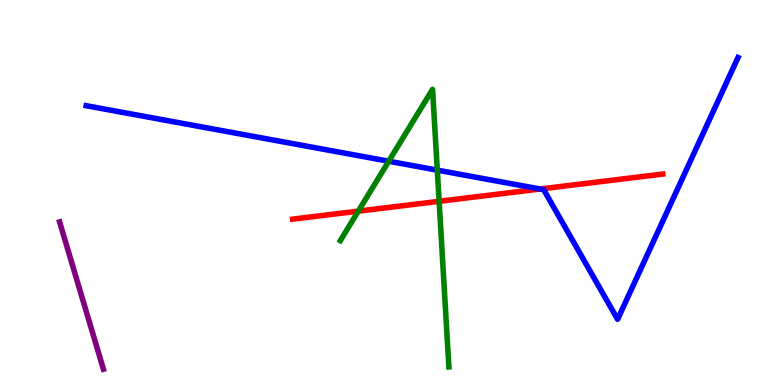[{'lines': ['blue', 'red'], 'intersections': [{'x': 6.97, 'y': 5.09}]}, {'lines': ['green', 'red'], 'intersections': [{'x': 4.62, 'y': 4.52}, {'x': 5.67, 'y': 4.77}]}, {'lines': ['purple', 'red'], 'intersections': []}, {'lines': ['blue', 'green'], 'intersections': [{'x': 5.02, 'y': 5.81}, {'x': 5.64, 'y': 5.58}]}, {'lines': ['blue', 'purple'], 'intersections': []}, {'lines': ['green', 'purple'], 'intersections': []}]